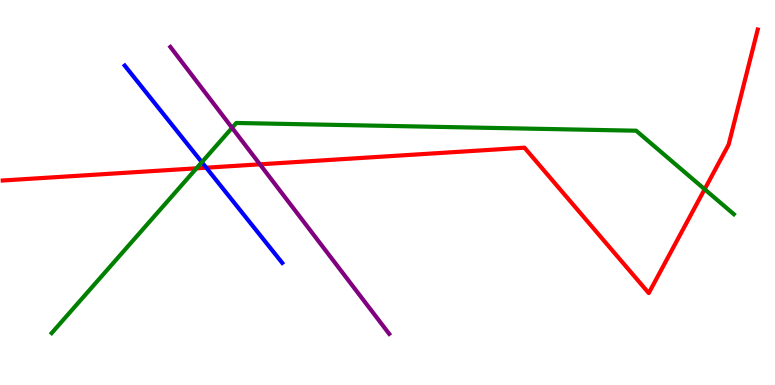[{'lines': ['blue', 'red'], 'intersections': [{'x': 2.66, 'y': 5.64}]}, {'lines': ['green', 'red'], 'intersections': [{'x': 2.54, 'y': 5.63}, {'x': 9.09, 'y': 5.08}]}, {'lines': ['purple', 'red'], 'intersections': [{'x': 3.35, 'y': 5.73}]}, {'lines': ['blue', 'green'], 'intersections': [{'x': 2.6, 'y': 5.79}]}, {'lines': ['blue', 'purple'], 'intersections': []}, {'lines': ['green', 'purple'], 'intersections': [{'x': 2.99, 'y': 6.68}]}]